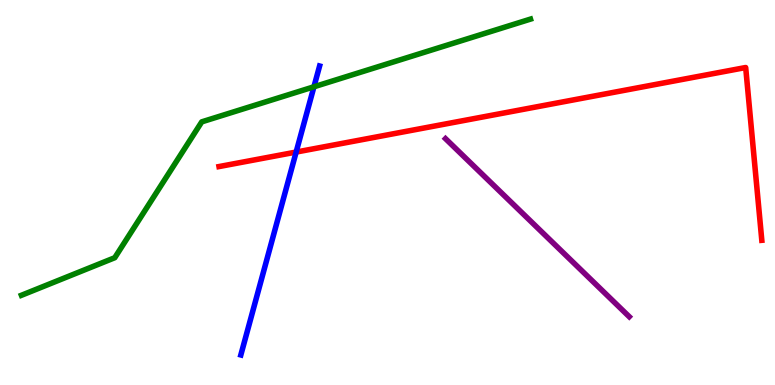[{'lines': ['blue', 'red'], 'intersections': [{'x': 3.82, 'y': 6.05}]}, {'lines': ['green', 'red'], 'intersections': []}, {'lines': ['purple', 'red'], 'intersections': []}, {'lines': ['blue', 'green'], 'intersections': [{'x': 4.05, 'y': 7.75}]}, {'lines': ['blue', 'purple'], 'intersections': []}, {'lines': ['green', 'purple'], 'intersections': []}]